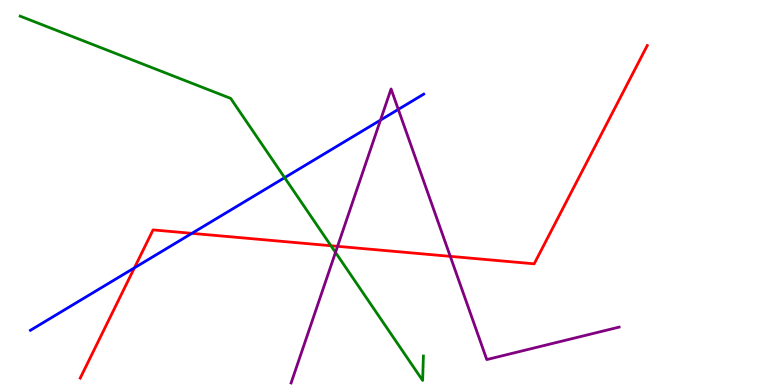[{'lines': ['blue', 'red'], 'intersections': [{'x': 1.73, 'y': 3.04}, {'x': 2.48, 'y': 3.94}]}, {'lines': ['green', 'red'], 'intersections': [{'x': 4.27, 'y': 3.62}]}, {'lines': ['purple', 'red'], 'intersections': [{'x': 4.36, 'y': 3.6}, {'x': 5.81, 'y': 3.34}]}, {'lines': ['blue', 'green'], 'intersections': [{'x': 3.67, 'y': 5.39}]}, {'lines': ['blue', 'purple'], 'intersections': [{'x': 4.91, 'y': 6.88}, {'x': 5.14, 'y': 7.16}]}, {'lines': ['green', 'purple'], 'intersections': [{'x': 4.33, 'y': 3.44}]}]